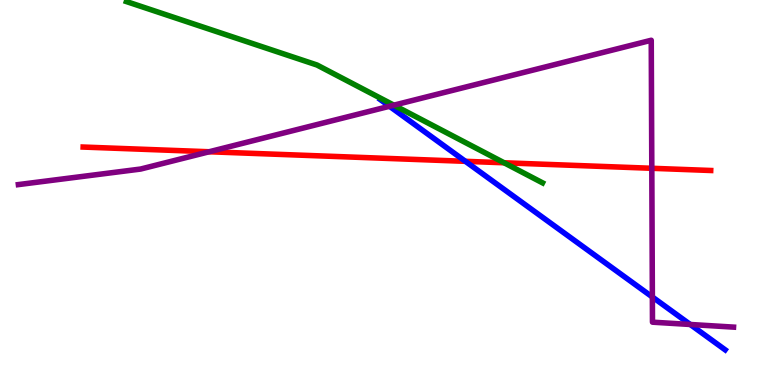[{'lines': ['blue', 'red'], 'intersections': [{'x': 6.01, 'y': 5.81}]}, {'lines': ['green', 'red'], 'intersections': [{'x': 6.5, 'y': 5.77}]}, {'lines': ['purple', 'red'], 'intersections': [{'x': 2.7, 'y': 6.06}, {'x': 8.41, 'y': 5.63}]}, {'lines': ['blue', 'green'], 'intersections': []}, {'lines': ['blue', 'purple'], 'intersections': [{'x': 5.03, 'y': 7.24}, {'x': 8.42, 'y': 2.29}, {'x': 8.91, 'y': 1.57}]}, {'lines': ['green', 'purple'], 'intersections': [{'x': 5.08, 'y': 7.27}]}]